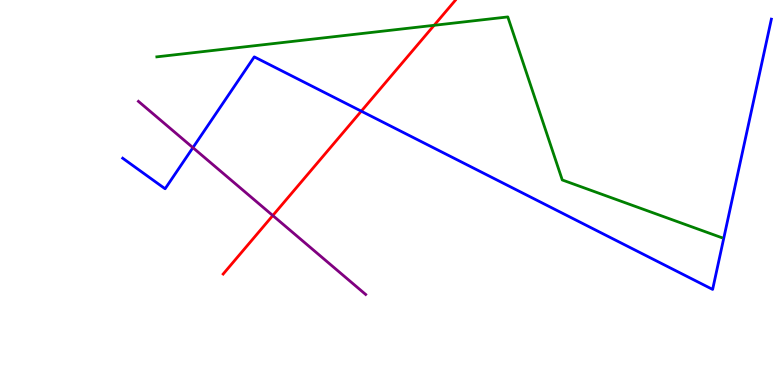[{'lines': ['blue', 'red'], 'intersections': [{'x': 4.66, 'y': 7.11}]}, {'lines': ['green', 'red'], 'intersections': [{'x': 5.6, 'y': 9.34}]}, {'lines': ['purple', 'red'], 'intersections': [{'x': 3.52, 'y': 4.4}]}, {'lines': ['blue', 'green'], 'intersections': []}, {'lines': ['blue', 'purple'], 'intersections': [{'x': 2.49, 'y': 6.16}]}, {'lines': ['green', 'purple'], 'intersections': []}]